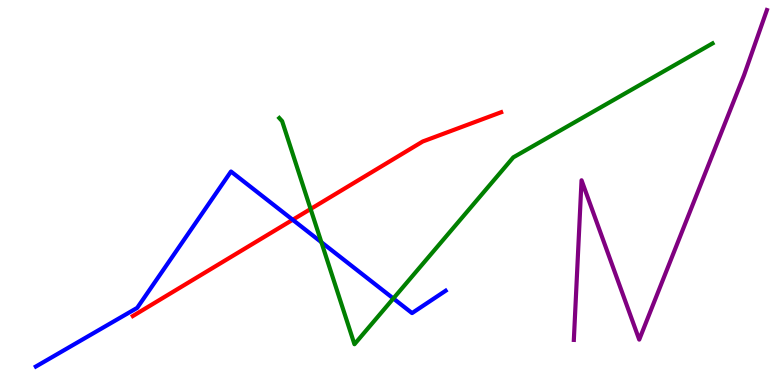[{'lines': ['blue', 'red'], 'intersections': [{'x': 3.78, 'y': 4.29}]}, {'lines': ['green', 'red'], 'intersections': [{'x': 4.01, 'y': 4.57}]}, {'lines': ['purple', 'red'], 'intersections': []}, {'lines': ['blue', 'green'], 'intersections': [{'x': 4.15, 'y': 3.71}, {'x': 5.08, 'y': 2.25}]}, {'lines': ['blue', 'purple'], 'intersections': []}, {'lines': ['green', 'purple'], 'intersections': []}]